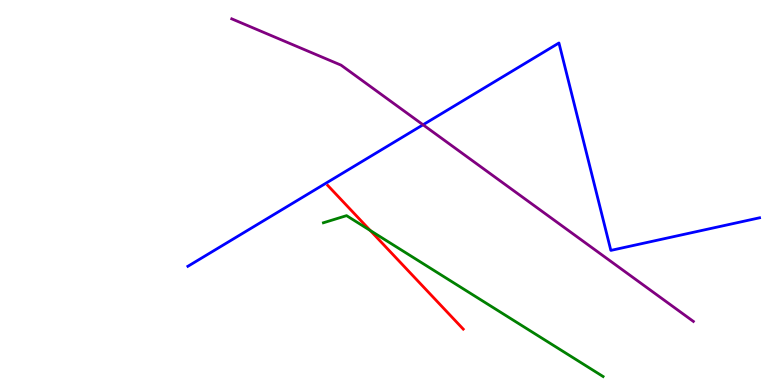[{'lines': ['blue', 'red'], 'intersections': []}, {'lines': ['green', 'red'], 'intersections': [{'x': 4.78, 'y': 4.01}]}, {'lines': ['purple', 'red'], 'intersections': []}, {'lines': ['blue', 'green'], 'intersections': []}, {'lines': ['blue', 'purple'], 'intersections': [{'x': 5.46, 'y': 6.76}]}, {'lines': ['green', 'purple'], 'intersections': []}]